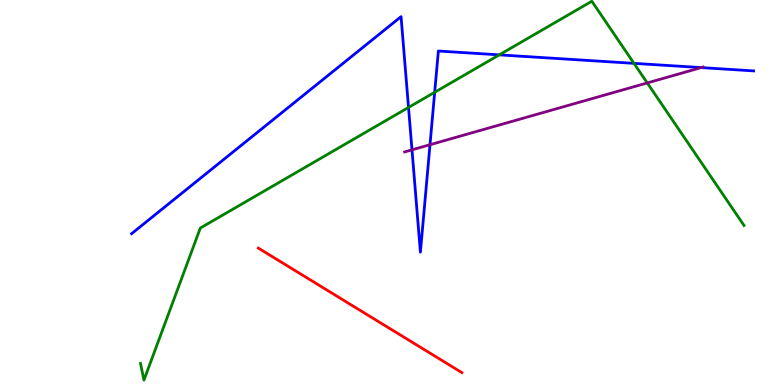[{'lines': ['blue', 'red'], 'intersections': []}, {'lines': ['green', 'red'], 'intersections': []}, {'lines': ['purple', 'red'], 'intersections': []}, {'lines': ['blue', 'green'], 'intersections': [{'x': 5.27, 'y': 7.21}, {'x': 5.61, 'y': 7.6}, {'x': 6.44, 'y': 8.57}, {'x': 8.18, 'y': 8.35}]}, {'lines': ['blue', 'purple'], 'intersections': [{'x': 5.32, 'y': 6.11}, {'x': 5.55, 'y': 6.24}, {'x': 9.05, 'y': 8.24}]}, {'lines': ['green', 'purple'], 'intersections': [{'x': 8.35, 'y': 7.85}]}]